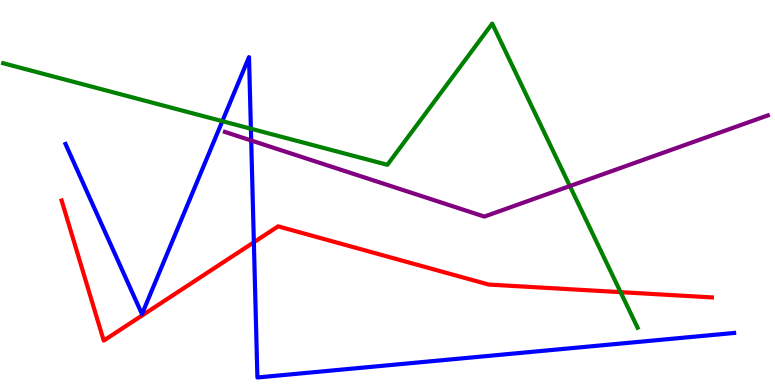[{'lines': ['blue', 'red'], 'intersections': [{'x': 3.28, 'y': 3.71}]}, {'lines': ['green', 'red'], 'intersections': [{'x': 8.01, 'y': 2.41}]}, {'lines': ['purple', 'red'], 'intersections': []}, {'lines': ['blue', 'green'], 'intersections': [{'x': 2.87, 'y': 6.85}, {'x': 3.24, 'y': 6.66}]}, {'lines': ['blue', 'purple'], 'intersections': [{'x': 3.24, 'y': 6.35}]}, {'lines': ['green', 'purple'], 'intersections': [{'x': 7.35, 'y': 5.17}]}]